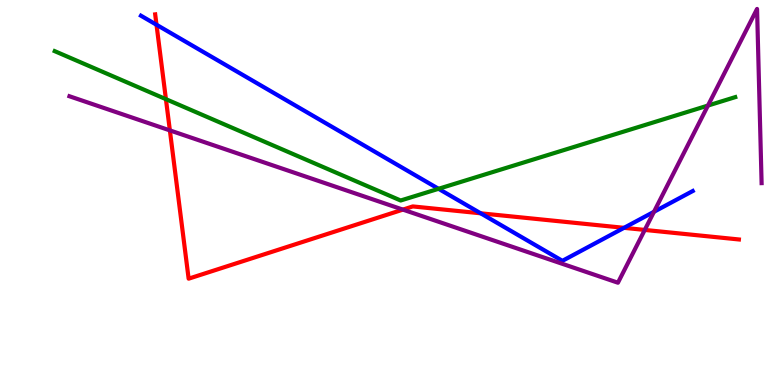[{'lines': ['blue', 'red'], 'intersections': [{'x': 2.02, 'y': 9.36}, {'x': 6.2, 'y': 4.46}, {'x': 8.05, 'y': 4.08}]}, {'lines': ['green', 'red'], 'intersections': [{'x': 2.14, 'y': 7.42}]}, {'lines': ['purple', 'red'], 'intersections': [{'x': 2.19, 'y': 6.61}, {'x': 5.2, 'y': 4.56}, {'x': 8.32, 'y': 4.03}]}, {'lines': ['blue', 'green'], 'intersections': [{'x': 5.66, 'y': 5.1}]}, {'lines': ['blue', 'purple'], 'intersections': [{'x': 8.44, 'y': 4.5}]}, {'lines': ['green', 'purple'], 'intersections': [{'x': 9.13, 'y': 7.26}]}]